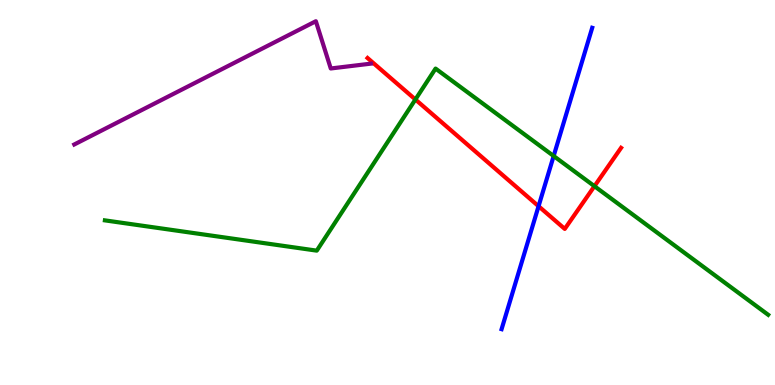[{'lines': ['blue', 'red'], 'intersections': [{'x': 6.95, 'y': 4.64}]}, {'lines': ['green', 'red'], 'intersections': [{'x': 5.36, 'y': 7.42}, {'x': 7.67, 'y': 5.16}]}, {'lines': ['purple', 'red'], 'intersections': []}, {'lines': ['blue', 'green'], 'intersections': [{'x': 7.14, 'y': 5.95}]}, {'lines': ['blue', 'purple'], 'intersections': []}, {'lines': ['green', 'purple'], 'intersections': []}]